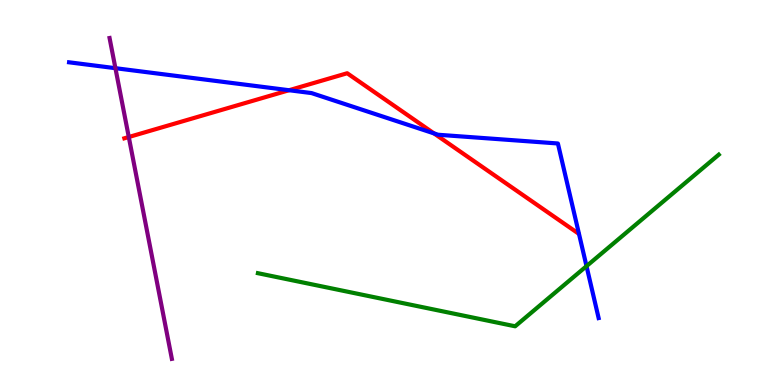[{'lines': ['blue', 'red'], 'intersections': [{'x': 3.73, 'y': 7.66}, {'x': 5.6, 'y': 6.54}]}, {'lines': ['green', 'red'], 'intersections': []}, {'lines': ['purple', 'red'], 'intersections': [{'x': 1.66, 'y': 6.44}]}, {'lines': ['blue', 'green'], 'intersections': [{'x': 7.57, 'y': 3.09}]}, {'lines': ['blue', 'purple'], 'intersections': [{'x': 1.49, 'y': 8.23}]}, {'lines': ['green', 'purple'], 'intersections': []}]